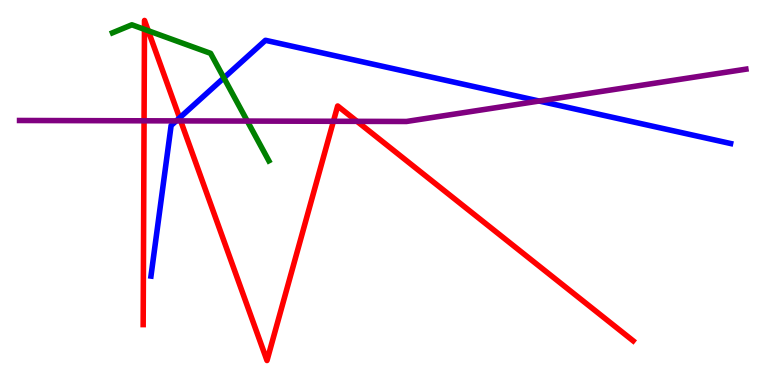[{'lines': ['blue', 'red'], 'intersections': [{'x': 2.32, 'y': 6.94}]}, {'lines': ['green', 'red'], 'intersections': [{'x': 1.86, 'y': 9.24}, {'x': 1.91, 'y': 9.2}]}, {'lines': ['purple', 'red'], 'intersections': [{'x': 1.86, 'y': 6.86}, {'x': 2.33, 'y': 6.86}, {'x': 4.3, 'y': 6.85}, {'x': 4.61, 'y': 6.85}]}, {'lines': ['blue', 'green'], 'intersections': [{'x': 2.89, 'y': 7.98}]}, {'lines': ['blue', 'purple'], 'intersections': [{'x': 2.27, 'y': 6.86}, {'x': 6.96, 'y': 7.38}]}, {'lines': ['green', 'purple'], 'intersections': [{'x': 3.19, 'y': 6.86}]}]